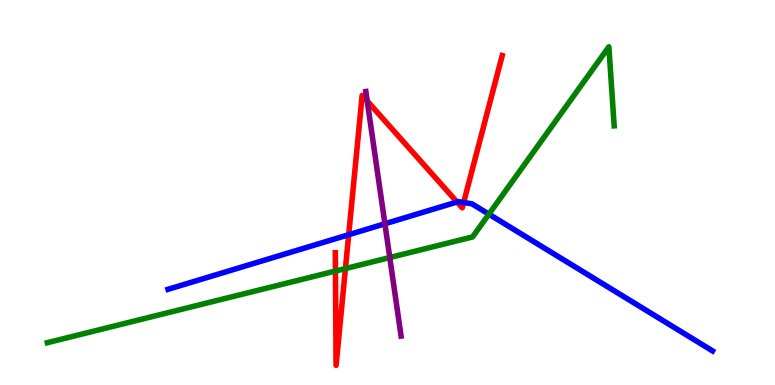[{'lines': ['blue', 'red'], 'intersections': [{'x': 4.5, 'y': 3.9}, {'x': 5.9, 'y': 4.75}, {'x': 5.98, 'y': 4.74}]}, {'lines': ['green', 'red'], 'intersections': [{'x': 4.33, 'y': 2.96}, {'x': 4.46, 'y': 3.02}]}, {'lines': ['purple', 'red'], 'intersections': [{'x': 4.74, 'y': 7.38}]}, {'lines': ['blue', 'green'], 'intersections': [{'x': 6.31, 'y': 4.44}]}, {'lines': ['blue', 'purple'], 'intersections': [{'x': 4.97, 'y': 4.19}]}, {'lines': ['green', 'purple'], 'intersections': [{'x': 5.03, 'y': 3.31}]}]